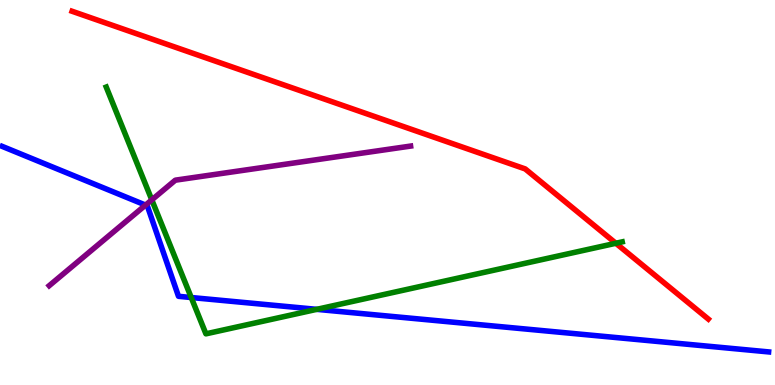[{'lines': ['blue', 'red'], 'intersections': []}, {'lines': ['green', 'red'], 'intersections': [{'x': 7.95, 'y': 3.68}]}, {'lines': ['purple', 'red'], 'intersections': []}, {'lines': ['blue', 'green'], 'intersections': [{'x': 2.47, 'y': 2.27}, {'x': 4.09, 'y': 1.97}]}, {'lines': ['blue', 'purple'], 'intersections': [{'x': 1.88, 'y': 4.67}]}, {'lines': ['green', 'purple'], 'intersections': [{'x': 1.96, 'y': 4.81}]}]